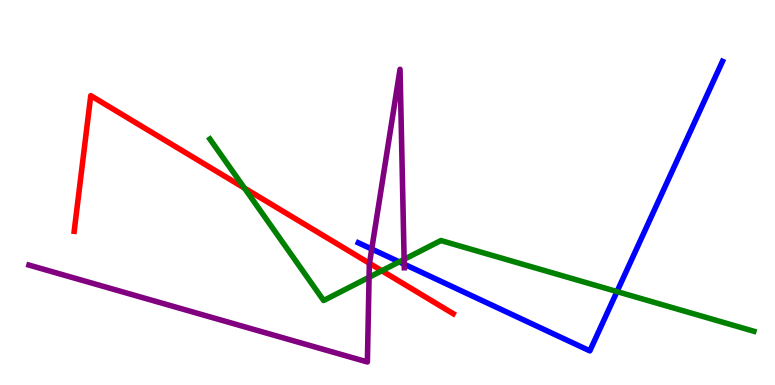[{'lines': ['blue', 'red'], 'intersections': []}, {'lines': ['green', 'red'], 'intersections': [{'x': 3.15, 'y': 5.11}, {'x': 4.93, 'y': 2.97}]}, {'lines': ['purple', 'red'], 'intersections': [{'x': 4.77, 'y': 3.16}]}, {'lines': ['blue', 'green'], 'intersections': [{'x': 5.15, 'y': 3.2}, {'x': 7.96, 'y': 2.43}]}, {'lines': ['blue', 'purple'], 'intersections': [{'x': 4.8, 'y': 3.53}, {'x': 5.22, 'y': 3.14}]}, {'lines': ['green', 'purple'], 'intersections': [{'x': 4.76, 'y': 2.8}, {'x': 5.21, 'y': 3.26}]}]